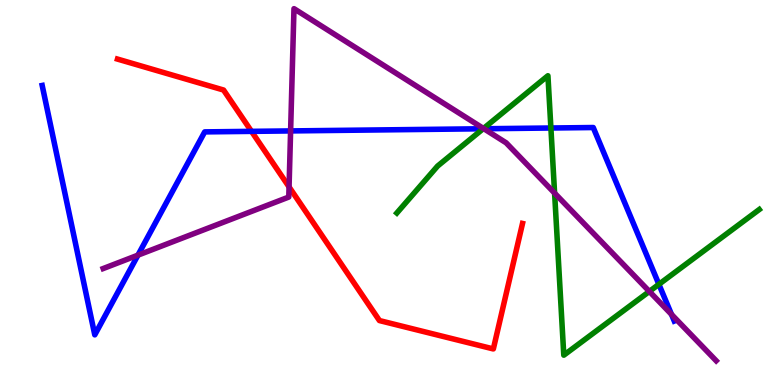[{'lines': ['blue', 'red'], 'intersections': [{'x': 3.25, 'y': 6.59}]}, {'lines': ['green', 'red'], 'intersections': []}, {'lines': ['purple', 'red'], 'intersections': [{'x': 3.73, 'y': 5.15}]}, {'lines': ['blue', 'green'], 'intersections': [{'x': 6.23, 'y': 6.66}, {'x': 7.11, 'y': 6.68}, {'x': 8.5, 'y': 2.62}]}, {'lines': ['blue', 'purple'], 'intersections': [{'x': 1.78, 'y': 3.37}, {'x': 3.75, 'y': 6.6}, {'x': 6.24, 'y': 6.66}, {'x': 8.66, 'y': 1.83}]}, {'lines': ['green', 'purple'], 'intersections': [{'x': 6.24, 'y': 6.66}, {'x': 7.16, 'y': 4.98}, {'x': 8.38, 'y': 2.43}]}]